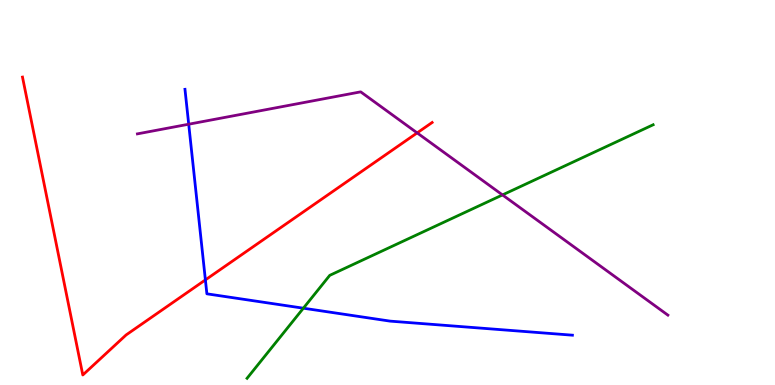[{'lines': ['blue', 'red'], 'intersections': [{'x': 2.65, 'y': 2.73}]}, {'lines': ['green', 'red'], 'intersections': []}, {'lines': ['purple', 'red'], 'intersections': [{'x': 5.38, 'y': 6.55}]}, {'lines': ['blue', 'green'], 'intersections': [{'x': 3.91, 'y': 1.99}]}, {'lines': ['blue', 'purple'], 'intersections': [{'x': 2.43, 'y': 6.77}]}, {'lines': ['green', 'purple'], 'intersections': [{'x': 6.48, 'y': 4.94}]}]